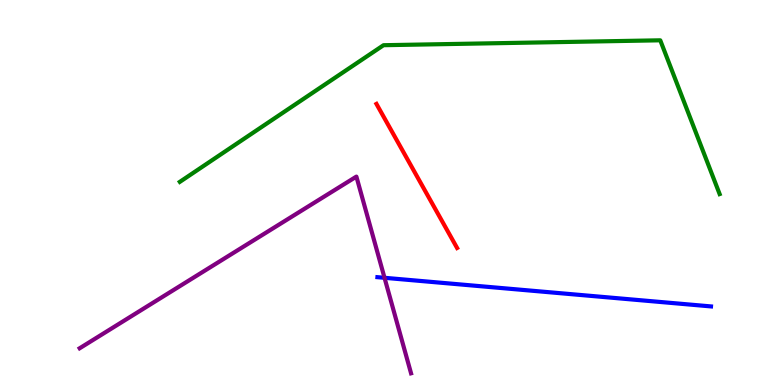[{'lines': ['blue', 'red'], 'intersections': []}, {'lines': ['green', 'red'], 'intersections': []}, {'lines': ['purple', 'red'], 'intersections': []}, {'lines': ['blue', 'green'], 'intersections': []}, {'lines': ['blue', 'purple'], 'intersections': [{'x': 4.96, 'y': 2.78}]}, {'lines': ['green', 'purple'], 'intersections': []}]